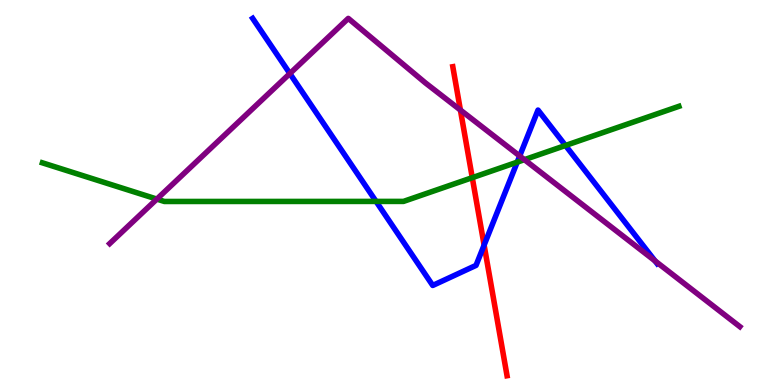[{'lines': ['blue', 'red'], 'intersections': [{'x': 6.25, 'y': 3.63}]}, {'lines': ['green', 'red'], 'intersections': [{'x': 6.09, 'y': 5.39}]}, {'lines': ['purple', 'red'], 'intersections': [{'x': 5.94, 'y': 7.14}]}, {'lines': ['blue', 'green'], 'intersections': [{'x': 4.85, 'y': 4.77}, {'x': 6.67, 'y': 5.79}, {'x': 7.3, 'y': 6.22}]}, {'lines': ['blue', 'purple'], 'intersections': [{'x': 3.74, 'y': 8.09}, {'x': 6.71, 'y': 5.95}, {'x': 8.45, 'y': 3.22}]}, {'lines': ['green', 'purple'], 'intersections': [{'x': 2.02, 'y': 4.83}, {'x': 6.77, 'y': 5.85}]}]